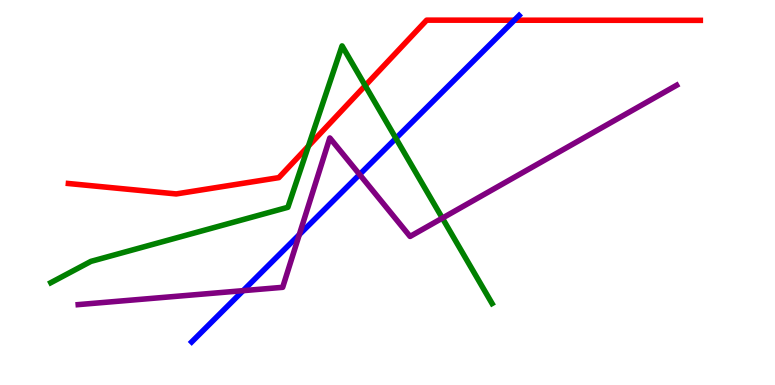[{'lines': ['blue', 'red'], 'intersections': [{'x': 6.64, 'y': 9.48}]}, {'lines': ['green', 'red'], 'intersections': [{'x': 3.98, 'y': 6.2}, {'x': 4.71, 'y': 7.78}]}, {'lines': ['purple', 'red'], 'intersections': []}, {'lines': ['blue', 'green'], 'intersections': [{'x': 5.11, 'y': 6.41}]}, {'lines': ['blue', 'purple'], 'intersections': [{'x': 3.14, 'y': 2.45}, {'x': 3.86, 'y': 3.91}, {'x': 4.64, 'y': 5.47}]}, {'lines': ['green', 'purple'], 'intersections': [{'x': 5.71, 'y': 4.33}]}]